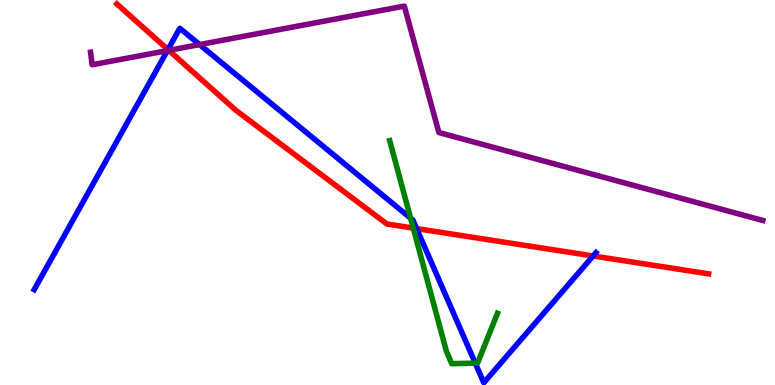[{'lines': ['blue', 'red'], 'intersections': [{'x': 2.17, 'y': 8.71}, {'x': 5.38, 'y': 4.06}, {'x': 7.65, 'y': 3.35}]}, {'lines': ['green', 'red'], 'intersections': [{'x': 5.33, 'y': 4.08}]}, {'lines': ['purple', 'red'], 'intersections': [{'x': 2.18, 'y': 8.69}]}, {'lines': ['blue', 'green'], 'intersections': [{'x': 5.3, 'y': 4.33}, {'x': 6.13, 'y': 0.568}]}, {'lines': ['blue', 'purple'], 'intersections': [{'x': 2.16, 'y': 8.69}, {'x': 2.58, 'y': 8.84}]}, {'lines': ['green', 'purple'], 'intersections': []}]